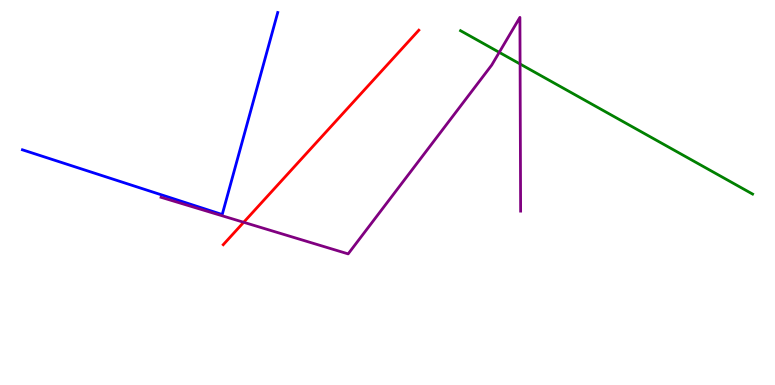[{'lines': ['blue', 'red'], 'intersections': []}, {'lines': ['green', 'red'], 'intersections': []}, {'lines': ['purple', 'red'], 'intersections': [{'x': 3.14, 'y': 4.23}]}, {'lines': ['blue', 'green'], 'intersections': []}, {'lines': ['blue', 'purple'], 'intersections': []}, {'lines': ['green', 'purple'], 'intersections': [{'x': 6.44, 'y': 8.64}, {'x': 6.71, 'y': 8.34}]}]